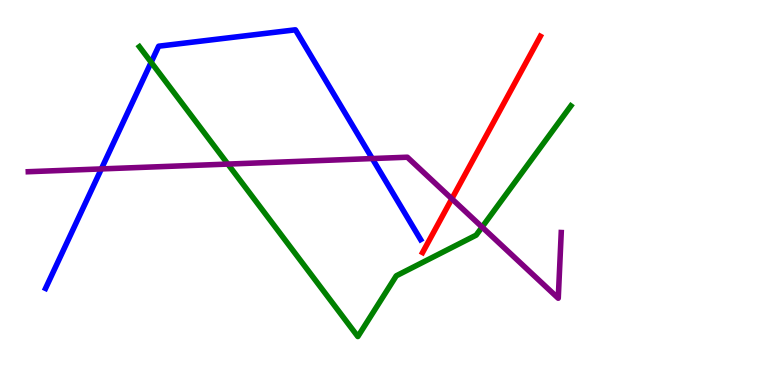[{'lines': ['blue', 'red'], 'intersections': []}, {'lines': ['green', 'red'], 'intersections': []}, {'lines': ['purple', 'red'], 'intersections': [{'x': 5.83, 'y': 4.84}]}, {'lines': ['blue', 'green'], 'intersections': [{'x': 1.95, 'y': 8.38}]}, {'lines': ['blue', 'purple'], 'intersections': [{'x': 1.31, 'y': 5.61}, {'x': 4.8, 'y': 5.88}]}, {'lines': ['green', 'purple'], 'intersections': [{'x': 2.94, 'y': 5.74}, {'x': 6.22, 'y': 4.1}]}]